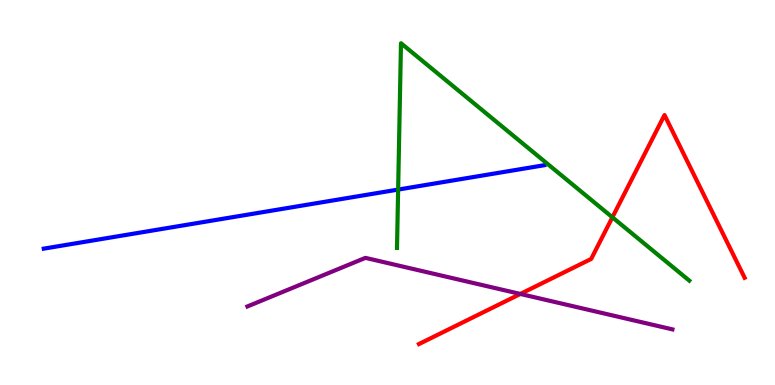[{'lines': ['blue', 'red'], 'intersections': []}, {'lines': ['green', 'red'], 'intersections': [{'x': 7.9, 'y': 4.36}]}, {'lines': ['purple', 'red'], 'intersections': [{'x': 6.71, 'y': 2.36}]}, {'lines': ['blue', 'green'], 'intersections': [{'x': 5.14, 'y': 5.08}]}, {'lines': ['blue', 'purple'], 'intersections': []}, {'lines': ['green', 'purple'], 'intersections': []}]